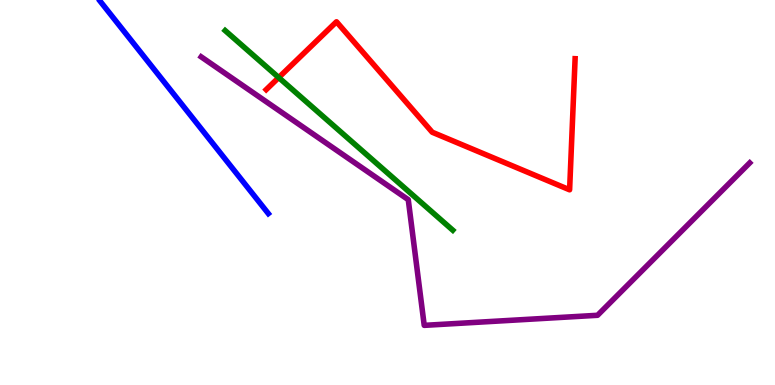[{'lines': ['blue', 'red'], 'intersections': []}, {'lines': ['green', 'red'], 'intersections': [{'x': 3.6, 'y': 7.99}]}, {'lines': ['purple', 'red'], 'intersections': []}, {'lines': ['blue', 'green'], 'intersections': []}, {'lines': ['blue', 'purple'], 'intersections': []}, {'lines': ['green', 'purple'], 'intersections': []}]